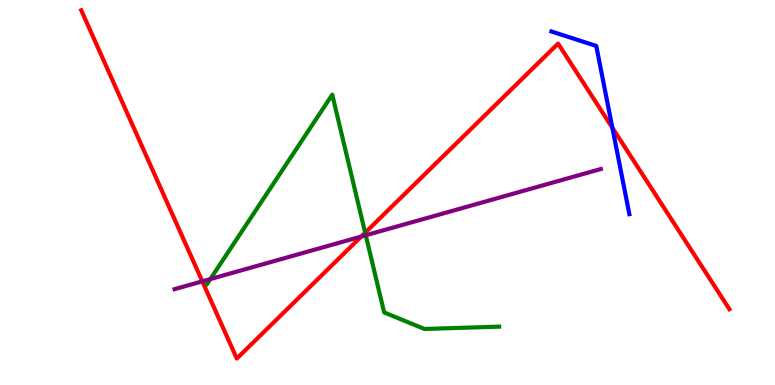[{'lines': ['blue', 'red'], 'intersections': [{'x': 7.9, 'y': 6.68}]}, {'lines': ['green', 'red'], 'intersections': [{'x': 4.71, 'y': 3.96}]}, {'lines': ['purple', 'red'], 'intersections': [{'x': 2.61, 'y': 2.69}, {'x': 4.66, 'y': 3.86}]}, {'lines': ['blue', 'green'], 'intersections': []}, {'lines': ['blue', 'purple'], 'intersections': []}, {'lines': ['green', 'purple'], 'intersections': [{'x': 2.71, 'y': 2.75}, {'x': 4.72, 'y': 3.89}]}]